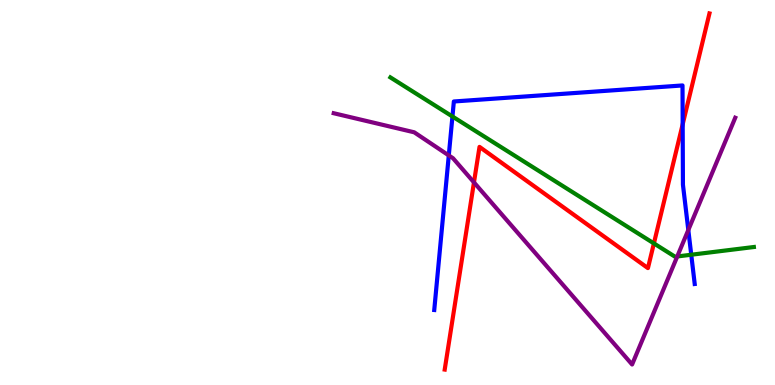[{'lines': ['blue', 'red'], 'intersections': [{'x': 8.81, 'y': 6.77}]}, {'lines': ['green', 'red'], 'intersections': [{'x': 8.44, 'y': 3.68}]}, {'lines': ['purple', 'red'], 'intersections': [{'x': 6.12, 'y': 5.26}]}, {'lines': ['blue', 'green'], 'intersections': [{'x': 5.84, 'y': 6.97}, {'x': 8.92, 'y': 3.38}]}, {'lines': ['blue', 'purple'], 'intersections': [{'x': 5.79, 'y': 5.96}, {'x': 8.88, 'y': 4.03}]}, {'lines': ['green', 'purple'], 'intersections': [{'x': 8.74, 'y': 3.34}]}]